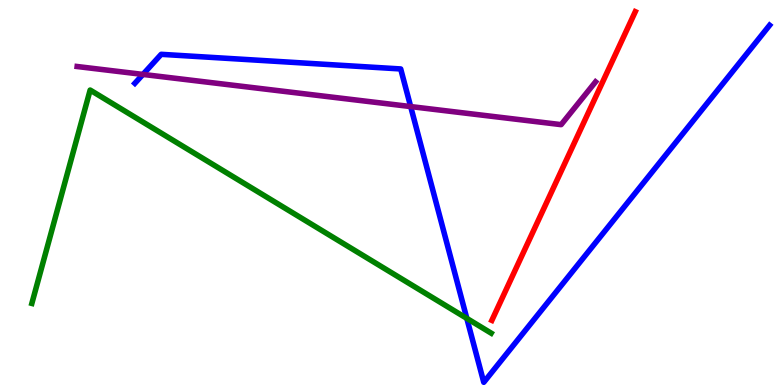[{'lines': ['blue', 'red'], 'intersections': []}, {'lines': ['green', 'red'], 'intersections': []}, {'lines': ['purple', 'red'], 'intersections': []}, {'lines': ['blue', 'green'], 'intersections': [{'x': 6.02, 'y': 1.73}]}, {'lines': ['blue', 'purple'], 'intersections': [{'x': 1.84, 'y': 8.07}, {'x': 5.3, 'y': 7.23}]}, {'lines': ['green', 'purple'], 'intersections': []}]